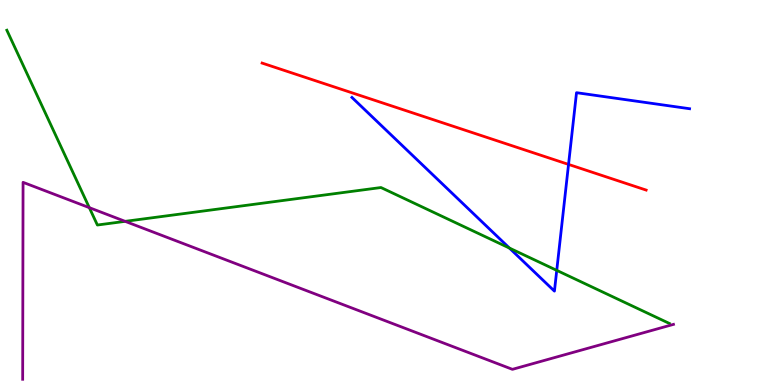[{'lines': ['blue', 'red'], 'intersections': [{'x': 7.34, 'y': 5.73}]}, {'lines': ['green', 'red'], 'intersections': []}, {'lines': ['purple', 'red'], 'intersections': []}, {'lines': ['blue', 'green'], 'intersections': [{'x': 6.57, 'y': 3.56}, {'x': 7.18, 'y': 2.98}]}, {'lines': ['blue', 'purple'], 'intersections': []}, {'lines': ['green', 'purple'], 'intersections': [{'x': 1.15, 'y': 4.61}, {'x': 1.61, 'y': 4.25}]}]